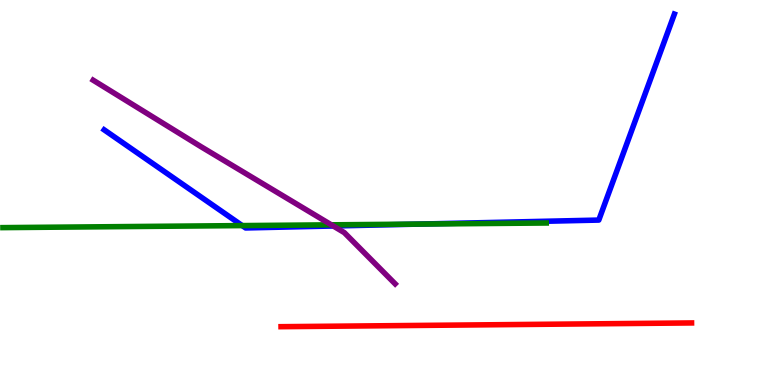[{'lines': ['blue', 'red'], 'intersections': []}, {'lines': ['green', 'red'], 'intersections': []}, {'lines': ['purple', 'red'], 'intersections': []}, {'lines': ['blue', 'green'], 'intersections': [{'x': 3.13, 'y': 4.14}, {'x': 5.41, 'y': 4.18}]}, {'lines': ['blue', 'purple'], 'intersections': [{'x': 4.3, 'y': 4.13}]}, {'lines': ['green', 'purple'], 'intersections': [{'x': 4.28, 'y': 4.16}]}]